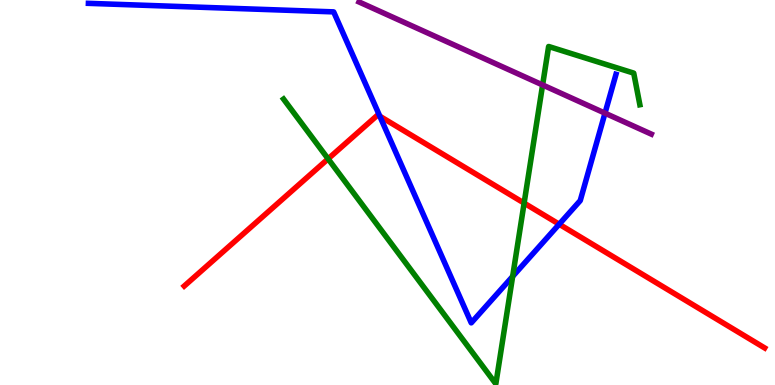[{'lines': ['blue', 'red'], 'intersections': [{'x': 4.9, 'y': 6.98}, {'x': 7.22, 'y': 4.18}]}, {'lines': ['green', 'red'], 'intersections': [{'x': 4.23, 'y': 5.87}, {'x': 6.76, 'y': 4.72}]}, {'lines': ['purple', 'red'], 'intersections': []}, {'lines': ['blue', 'green'], 'intersections': [{'x': 6.61, 'y': 2.82}]}, {'lines': ['blue', 'purple'], 'intersections': [{'x': 7.81, 'y': 7.06}]}, {'lines': ['green', 'purple'], 'intersections': [{'x': 7.0, 'y': 7.79}]}]